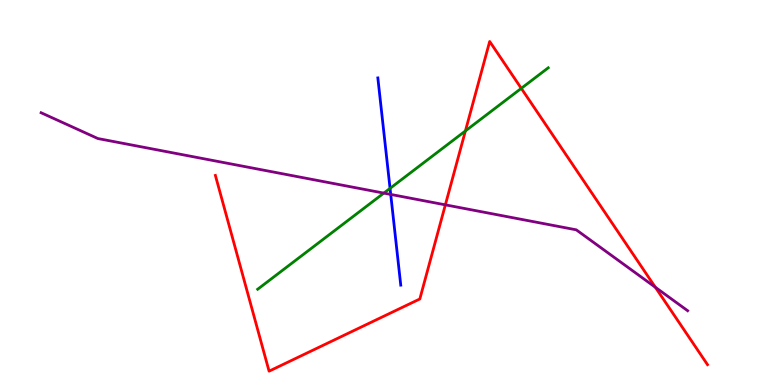[{'lines': ['blue', 'red'], 'intersections': []}, {'lines': ['green', 'red'], 'intersections': [{'x': 6.01, 'y': 6.6}, {'x': 6.73, 'y': 7.71}]}, {'lines': ['purple', 'red'], 'intersections': [{'x': 5.75, 'y': 4.68}, {'x': 8.46, 'y': 2.54}]}, {'lines': ['blue', 'green'], 'intersections': [{'x': 5.03, 'y': 5.11}]}, {'lines': ['blue', 'purple'], 'intersections': [{'x': 5.04, 'y': 4.95}]}, {'lines': ['green', 'purple'], 'intersections': [{'x': 4.95, 'y': 4.98}]}]